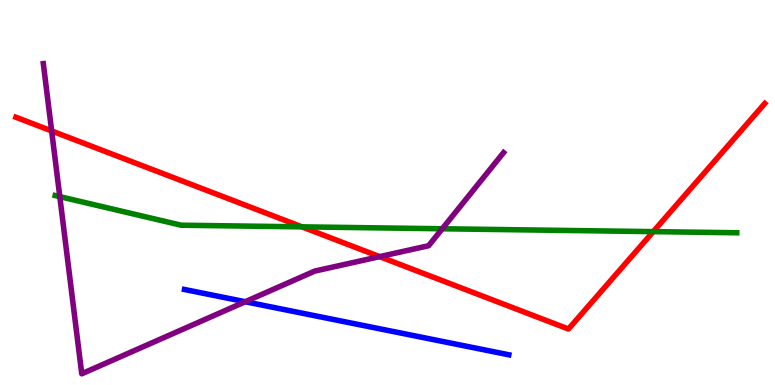[{'lines': ['blue', 'red'], 'intersections': []}, {'lines': ['green', 'red'], 'intersections': [{'x': 3.9, 'y': 4.11}, {'x': 8.43, 'y': 3.98}]}, {'lines': ['purple', 'red'], 'intersections': [{'x': 0.666, 'y': 6.6}, {'x': 4.9, 'y': 3.33}]}, {'lines': ['blue', 'green'], 'intersections': []}, {'lines': ['blue', 'purple'], 'intersections': [{'x': 3.16, 'y': 2.16}]}, {'lines': ['green', 'purple'], 'intersections': [{'x': 0.772, 'y': 4.89}, {'x': 5.71, 'y': 4.06}]}]